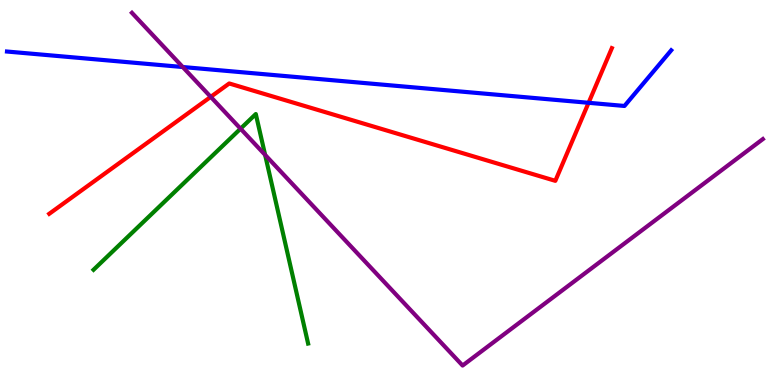[{'lines': ['blue', 'red'], 'intersections': [{'x': 7.59, 'y': 7.33}]}, {'lines': ['green', 'red'], 'intersections': []}, {'lines': ['purple', 'red'], 'intersections': [{'x': 2.72, 'y': 7.48}]}, {'lines': ['blue', 'green'], 'intersections': []}, {'lines': ['blue', 'purple'], 'intersections': [{'x': 2.36, 'y': 8.26}]}, {'lines': ['green', 'purple'], 'intersections': [{'x': 3.1, 'y': 6.66}, {'x': 3.42, 'y': 5.98}]}]